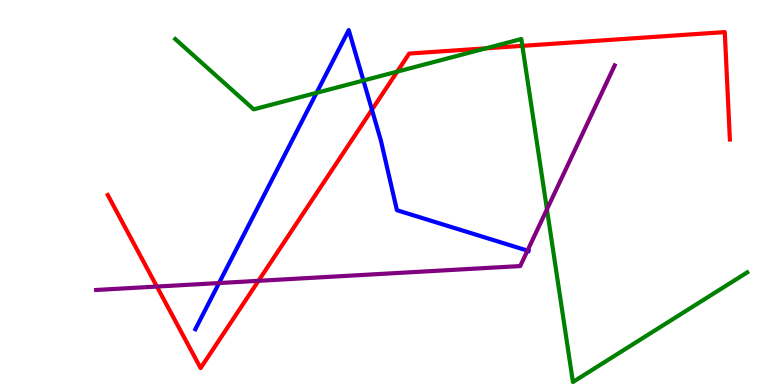[{'lines': ['blue', 'red'], 'intersections': [{'x': 4.8, 'y': 7.15}]}, {'lines': ['green', 'red'], 'intersections': [{'x': 5.13, 'y': 8.14}, {'x': 6.27, 'y': 8.74}, {'x': 6.74, 'y': 8.81}]}, {'lines': ['purple', 'red'], 'intersections': [{'x': 2.02, 'y': 2.56}, {'x': 3.34, 'y': 2.71}]}, {'lines': ['blue', 'green'], 'intersections': [{'x': 4.08, 'y': 7.59}, {'x': 4.69, 'y': 7.91}]}, {'lines': ['blue', 'purple'], 'intersections': [{'x': 2.83, 'y': 2.65}, {'x': 6.81, 'y': 3.49}]}, {'lines': ['green', 'purple'], 'intersections': [{'x': 7.06, 'y': 4.56}]}]